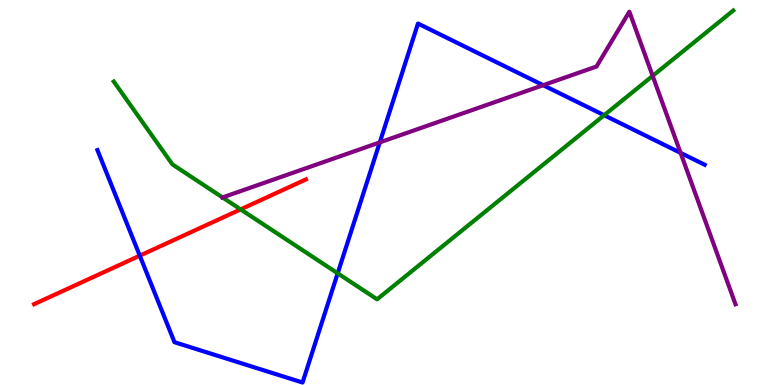[{'lines': ['blue', 'red'], 'intersections': [{'x': 1.8, 'y': 3.36}]}, {'lines': ['green', 'red'], 'intersections': [{'x': 3.11, 'y': 4.56}]}, {'lines': ['purple', 'red'], 'intersections': []}, {'lines': ['blue', 'green'], 'intersections': [{'x': 4.36, 'y': 2.9}, {'x': 7.8, 'y': 7.01}]}, {'lines': ['blue', 'purple'], 'intersections': [{'x': 4.9, 'y': 6.3}, {'x': 7.01, 'y': 7.79}, {'x': 8.78, 'y': 6.03}]}, {'lines': ['green', 'purple'], 'intersections': [{'x': 2.87, 'y': 4.87}, {'x': 8.42, 'y': 8.03}]}]